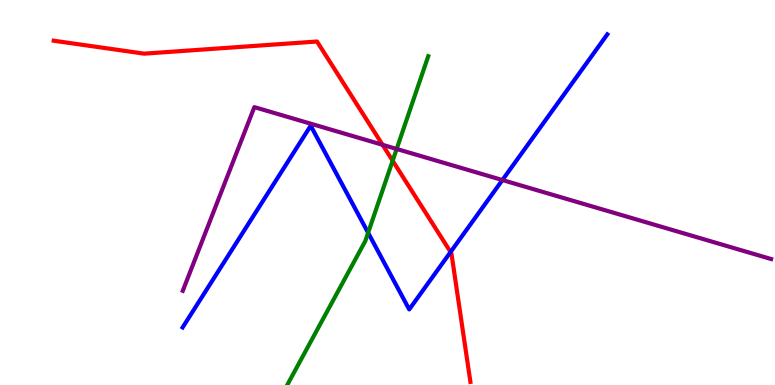[{'lines': ['blue', 'red'], 'intersections': [{'x': 5.81, 'y': 3.45}]}, {'lines': ['green', 'red'], 'intersections': [{'x': 5.07, 'y': 5.83}]}, {'lines': ['purple', 'red'], 'intersections': [{'x': 4.94, 'y': 6.24}]}, {'lines': ['blue', 'green'], 'intersections': [{'x': 4.75, 'y': 3.95}]}, {'lines': ['blue', 'purple'], 'intersections': [{'x': 6.48, 'y': 5.32}]}, {'lines': ['green', 'purple'], 'intersections': [{'x': 5.12, 'y': 6.13}]}]